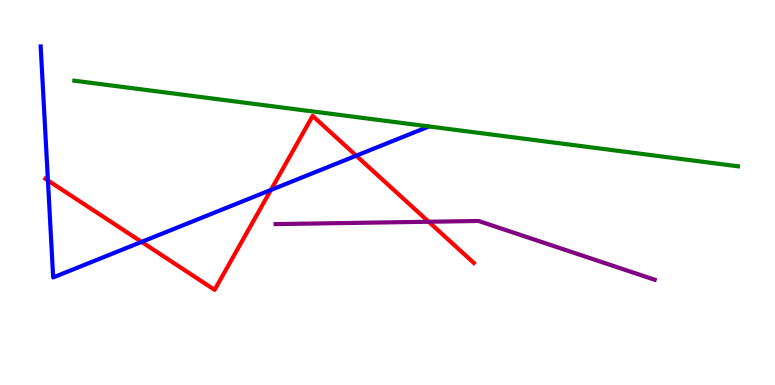[{'lines': ['blue', 'red'], 'intersections': [{'x': 0.618, 'y': 5.31}, {'x': 1.83, 'y': 3.72}, {'x': 3.5, 'y': 5.07}, {'x': 4.6, 'y': 5.96}]}, {'lines': ['green', 'red'], 'intersections': []}, {'lines': ['purple', 'red'], 'intersections': [{'x': 5.53, 'y': 4.24}]}, {'lines': ['blue', 'green'], 'intersections': []}, {'lines': ['blue', 'purple'], 'intersections': []}, {'lines': ['green', 'purple'], 'intersections': []}]